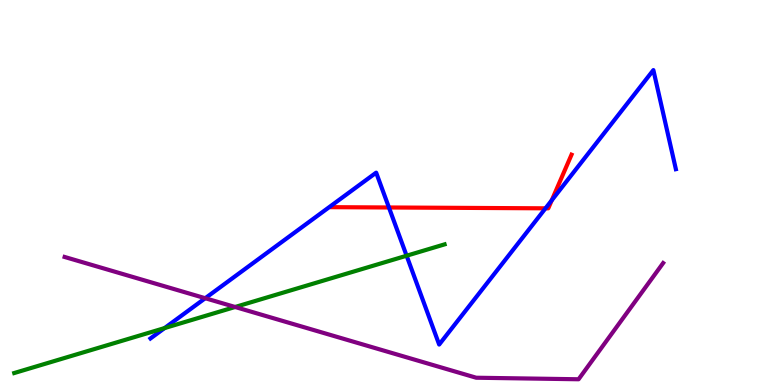[{'lines': ['blue', 'red'], 'intersections': [{'x': 5.02, 'y': 4.61}, {'x': 7.04, 'y': 4.59}, {'x': 7.12, 'y': 4.8}]}, {'lines': ['green', 'red'], 'intersections': []}, {'lines': ['purple', 'red'], 'intersections': []}, {'lines': ['blue', 'green'], 'intersections': [{'x': 2.12, 'y': 1.48}, {'x': 5.25, 'y': 3.36}]}, {'lines': ['blue', 'purple'], 'intersections': [{'x': 2.65, 'y': 2.25}]}, {'lines': ['green', 'purple'], 'intersections': [{'x': 3.03, 'y': 2.03}]}]